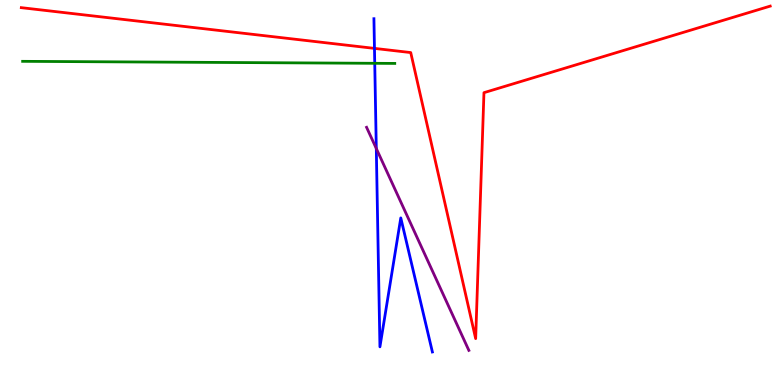[{'lines': ['blue', 'red'], 'intersections': [{'x': 4.83, 'y': 8.74}]}, {'lines': ['green', 'red'], 'intersections': []}, {'lines': ['purple', 'red'], 'intersections': []}, {'lines': ['blue', 'green'], 'intersections': [{'x': 4.84, 'y': 8.36}]}, {'lines': ['blue', 'purple'], 'intersections': [{'x': 4.86, 'y': 6.14}]}, {'lines': ['green', 'purple'], 'intersections': []}]